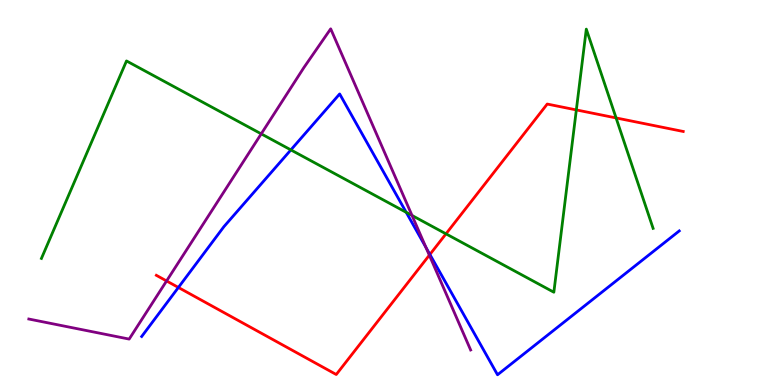[{'lines': ['blue', 'red'], 'intersections': [{'x': 2.3, 'y': 2.53}, {'x': 5.55, 'y': 3.39}]}, {'lines': ['green', 'red'], 'intersections': [{'x': 5.75, 'y': 3.93}, {'x': 7.44, 'y': 7.14}, {'x': 7.95, 'y': 6.94}]}, {'lines': ['purple', 'red'], 'intersections': [{'x': 2.15, 'y': 2.7}, {'x': 5.54, 'y': 3.37}]}, {'lines': ['blue', 'green'], 'intersections': [{'x': 3.75, 'y': 6.11}, {'x': 5.24, 'y': 4.49}]}, {'lines': ['blue', 'purple'], 'intersections': [{'x': 5.5, 'y': 3.57}]}, {'lines': ['green', 'purple'], 'intersections': [{'x': 3.37, 'y': 6.52}, {'x': 5.32, 'y': 4.4}]}]